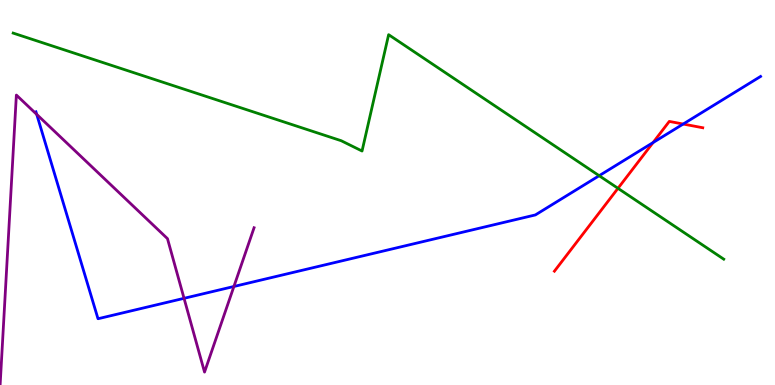[{'lines': ['blue', 'red'], 'intersections': [{'x': 8.43, 'y': 6.3}, {'x': 8.82, 'y': 6.78}]}, {'lines': ['green', 'red'], 'intersections': [{'x': 7.97, 'y': 5.11}]}, {'lines': ['purple', 'red'], 'intersections': []}, {'lines': ['blue', 'green'], 'intersections': [{'x': 7.73, 'y': 5.44}]}, {'lines': ['blue', 'purple'], 'intersections': [{'x': 0.474, 'y': 7.03}, {'x': 2.37, 'y': 2.25}, {'x': 3.02, 'y': 2.56}]}, {'lines': ['green', 'purple'], 'intersections': []}]